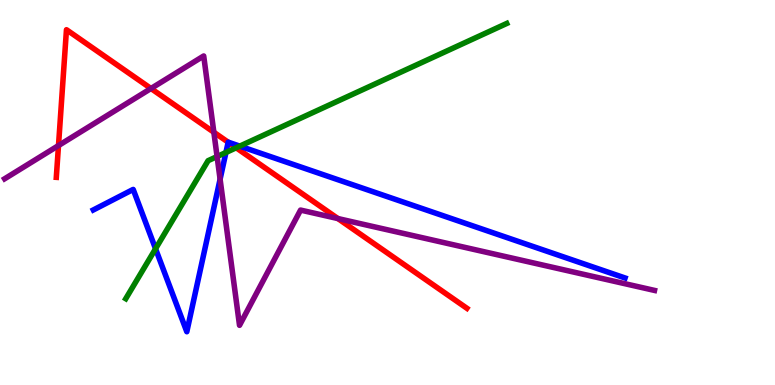[{'lines': ['blue', 'red'], 'intersections': [{'x': 2.94, 'y': 6.31}]}, {'lines': ['green', 'red'], 'intersections': [{'x': 3.05, 'y': 6.16}]}, {'lines': ['purple', 'red'], 'intersections': [{'x': 0.755, 'y': 6.22}, {'x': 1.95, 'y': 7.7}, {'x': 2.76, 'y': 6.57}, {'x': 4.36, 'y': 4.32}]}, {'lines': ['blue', 'green'], 'intersections': [{'x': 2.01, 'y': 3.54}, {'x': 2.92, 'y': 6.04}, {'x': 3.09, 'y': 6.2}]}, {'lines': ['blue', 'purple'], 'intersections': [{'x': 2.84, 'y': 5.34}]}, {'lines': ['green', 'purple'], 'intersections': [{'x': 2.8, 'y': 5.93}]}]